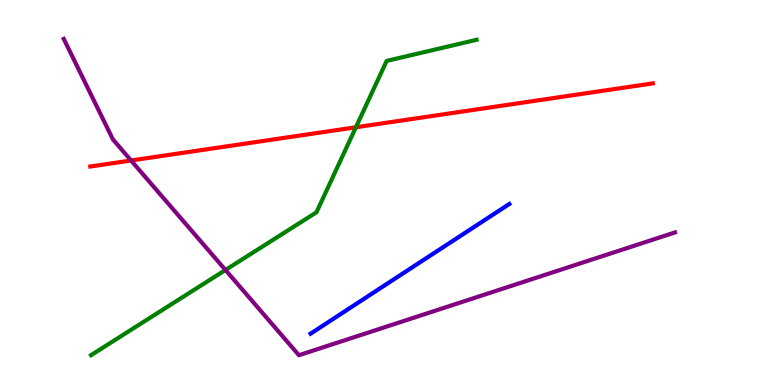[{'lines': ['blue', 'red'], 'intersections': []}, {'lines': ['green', 'red'], 'intersections': [{'x': 4.59, 'y': 6.69}]}, {'lines': ['purple', 'red'], 'intersections': [{'x': 1.69, 'y': 5.83}]}, {'lines': ['blue', 'green'], 'intersections': []}, {'lines': ['blue', 'purple'], 'intersections': []}, {'lines': ['green', 'purple'], 'intersections': [{'x': 2.91, 'y': 2.99}]}]